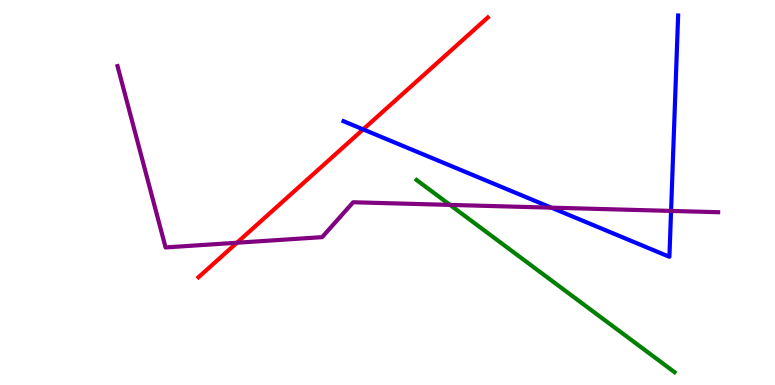[{'lines': ['blue', 'red'], 'intersections': [{'x': 4.69, 'y': 6.64}]}, {'lines': ['green', 'red'], 'intersections': []}, {'lines': ['purple', 'red'], 'intersections': [{'x': 3.06, 'y': 3.69}]}, {'lines': ['blue', 'green'], 'intersections': []}, {'lines': ['blue', 'purple'], 'intersections': [{'x': 7.11, 'y': 4.61}, {'x': 8.66, 'y': 4.52}]}, {'lines': ['green', 'purple'], 'intersections': [{'x': 5.81, 'y': 4.68}]}]